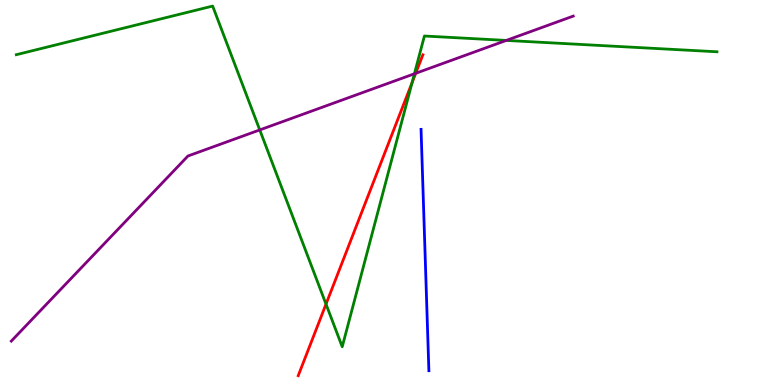[{'lines': ['blue', 'red'], 'intersections': []}, {'lines': ['green', 'red'], 'intersections': [{'x': 4.21, 'y': 2.1}, {'x': 5.32, 'y': 7.85}]}, {'lines': ['purple', 'red'], 'intersections': [{'x': 5.36, 'y': 8.1}]}, {'lines': ['blue', 'green'], 'intersections': []}, {'lines': ['blue', 'purple'], 'intersections': []}, {'lines': ['green', 'purple'], 'intersections': [{'x': 3.35, 'y': 6.63}, {'x': 5.35, 'y': 8.08}, {'x': 6.53, 'y': 8.95}]}]